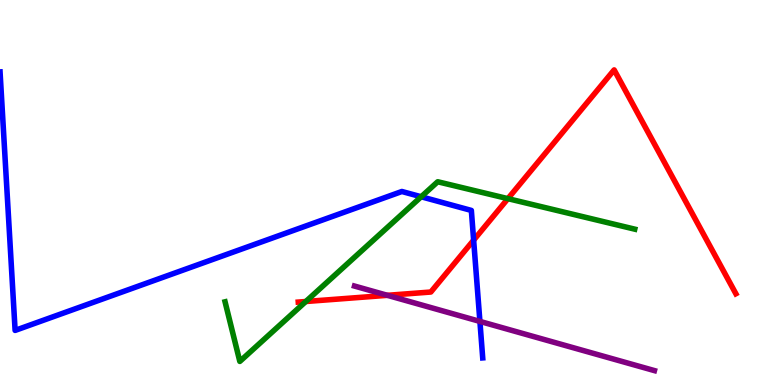[{'lines': ['blue', 'red'], 'intersections': [{'x': 6.11, 'y': 3.76}]}, {'lines': ['green', 'red'], 'intersections': [{'x': 3.95, 'y': 2.17}, {'x': 6.55, 'y': 4.84}]}, {'lines': ['purple', 'red'], 'intersections': [{'x': 5.0, 'y': 2.33}]}, {'lines': ['blue', 'green'], 'intersections': [{'x': 5.43, 'y': 4.89}]}, {'lines': ['blue', 'purple'], 'intersections': [{'x': 6.19, 'y': 1.65}]}, {'lines': ['green', 'purple'], 'intersections': []}]